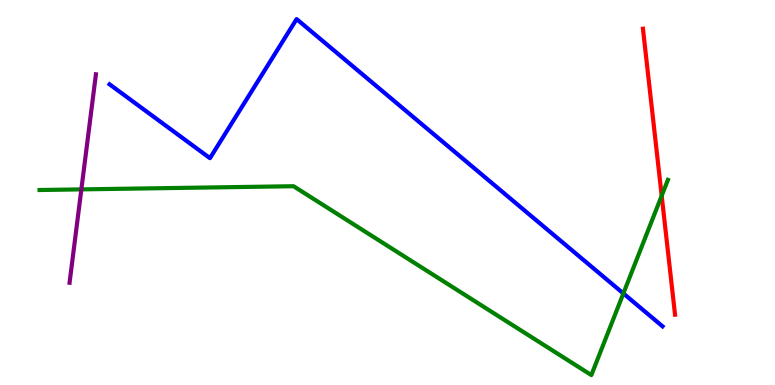[{'lines': ['blue', 'red'], 'intersections': []}, {'lines': ['green', 'red'], 'intersections': [{'x': 8.54, 'y': 4.92}]}, {'lines': ['purple', 'red'], 'intersections': []}, {'lines': ['blue', 'green'], 'intersections': [{'x': 8.04, 'y': 2.38}]}, {'lines': ['blue', 'purple'], 'intersections': []}, {'lines': ['green', 'purple'], 'intersections': [{'x': 1.05, 'y': 5.08}]}]